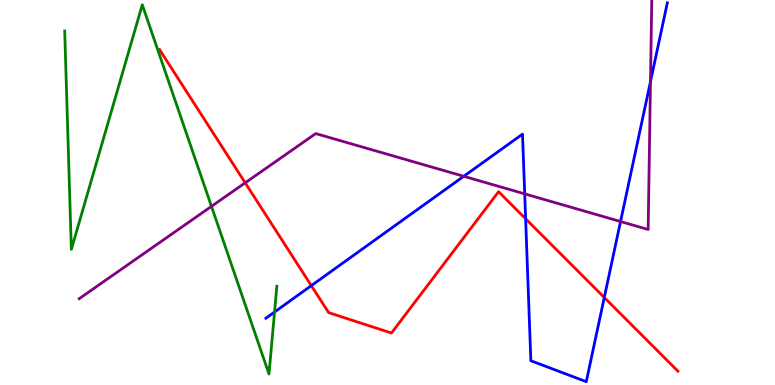[{'lines': ['blue', 'red'], 'intersections': [{'x': 4.02, 'y': 2.58}, {'x': 6.78, 'y': 4.32}, {'x': 7.8, 'y': 2.27}]}, {'lines': ['green', 'red'], 'intersections': []}, {'lines': ['purple', 'red'], 'intersections': [{'x': 3.16, 'y': 5.25}]}, {'lines': ['blue', 'green'], 'intersections': [{'x': 3.54, 'y': 1.9}]}, {'lines': ['blue', 'purple'], 'intersections': [{'x': 5.98, 'y': 5.42}, {'x': 6.77, 'y': 4.96}, {'x': 8.01, 'y': 4.25}, {'x': 8.39, 'y': 7.88}]}, {'lines': ['green', 'purple'], 'intersections': [{'x': 2.73, 'y': 4.64}]}]